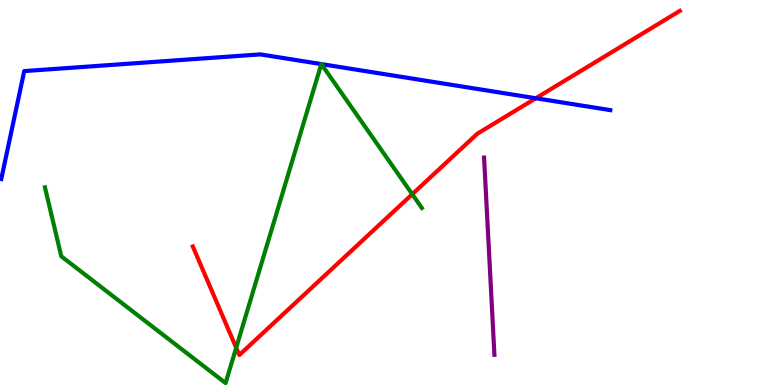[{'lines': ['blue', 'red'], 'intersections': [{'x': 6.91, 'y': 7.45}]}, {'lines': ['green', 'red'], 'intersections': [{'x': 3.05, 'y': 0.968}, {'x': 5.32, 'y': 4.96}]}, {'lines': ['purple', 'red'], 'intersections': []}, {'lines': ['blue', 'green'], 'intersections': [{'x': 4.15, 'y': 8.34}, {'x': 4.15, 'y': 8.34}]}, {'lines': ['blue', 'purple'], 'intersections': []}, {'lines': ['green', 'purple'], 'intersections': []}]